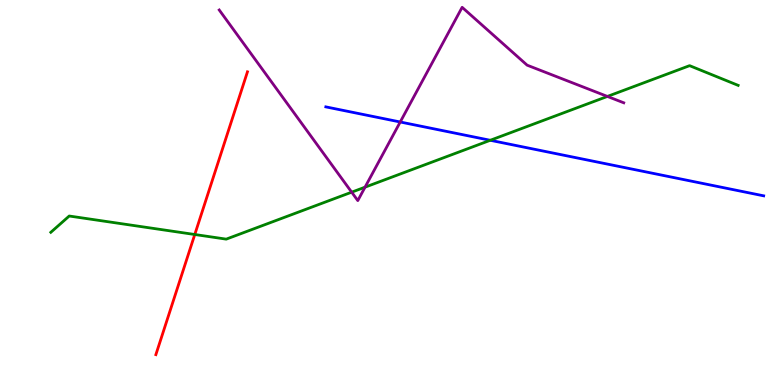[{'lines': ['blue', 'red'], 'intersections': []}, {'lines': ['green', 'red'], 'intersections': [{'x': 2.51, 'y': 3.91}]}, {'lines': ['purple', 'red'], 'intersections': []}, {'lines': ['blue', 'green'], 'intersections': [{'x': 6.33, 'y': 6.36}]}, {'lines': ['blue', 'purple'], 'intersections': [{'x': 5.16, 'y': 6.83}]}, {'lines': ['green', 'purple'], 'intersections': [{'x': 4.54, 'y': 5.01}, {'x': 4.71, 'y': 5.14}, {'x': 7.84, 'y': 7.5}]}]